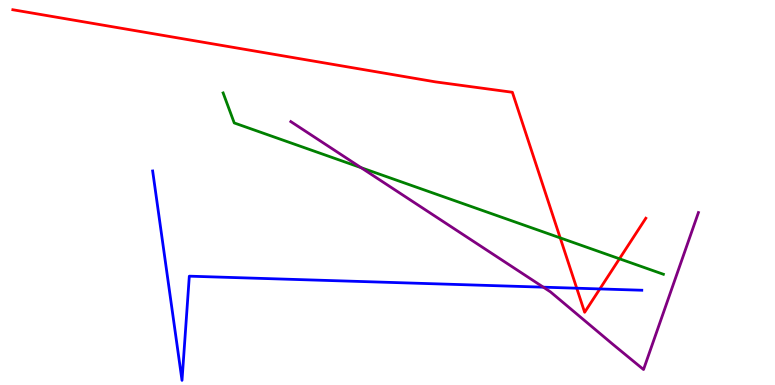[{'lines': ['blue', 'red'], 'intersections': [{'x': 7.44, 'y': 2.51}, {'x': 7.74, 'y': 2.5}]}, {'lines': ['green', 'red'], 'intersections': [{'x': 7.23, 'y': 3.82}, {'x': 7.99, 'y': 3.28}]}, {'lines': ['purple', 'red'], 'intersections': []}, {'lines': ['blue', 'green'], 'intersections': []}, {'lines': ['blue', 'purple'], 'intersections': [{'x': 7.01, 'y': 2.54}]}, {'lines': ['green', 'purple'], 'intersections': [{'x': 4.66, 'y': 5.65}]}]